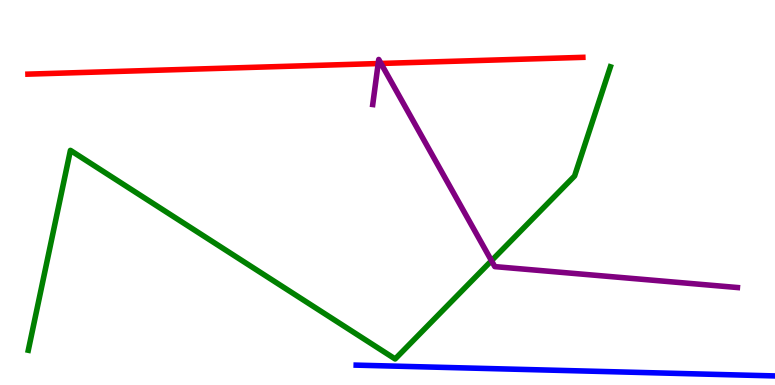[{'lines': ['blue', 'red'], 'intersections': []}, {'lines': ['green', 'red'], 'intersections': []}, {'lines': ['purple', 'red'], 'intersections': [{'x': 4.88, 'y': 8.35}, {'x': 4.92, 'y': 8.35}]}, {'lines': ['blue', 'green'], 'intersections': []}, {'lines': ['blue', 'purple'], 'intersections': []}, {'lines': ['green', 'purple'], 'intersections': [{'x': 6.34, 'y': 3.23}]}]